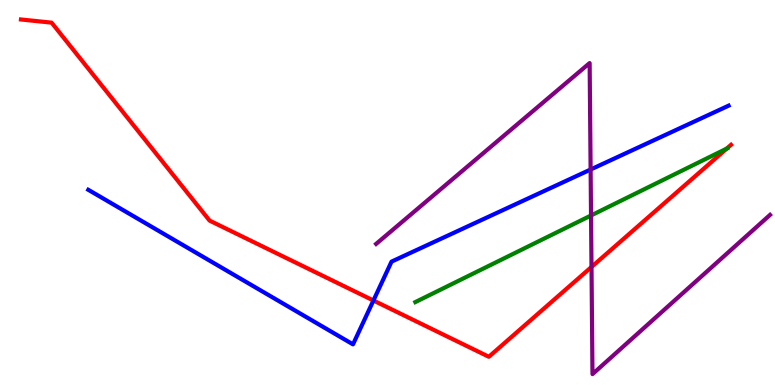[{'lines': ['blue', 'red'], 'intersections': [{'x': 4.82, 'y': 2.19}]}, {'lines': ['green', 'red'], 'intersections': [{'x': 9.38, 'y': 6.14}]}, {'lines': ['purple', 'red'], 'intersections': [{'x': 7.63, 'y': 3.07}]}, {'lines': ['blue', 'green'], 'intersections': []}, {'lines': ['blue', 'purple'], 'intersections': [{'x': 7.62, 'y': 5.6}]}, {'lines': ['green', 'purple'], 'intersections': [{'x': 7.63, 'y': 4.4}]}]